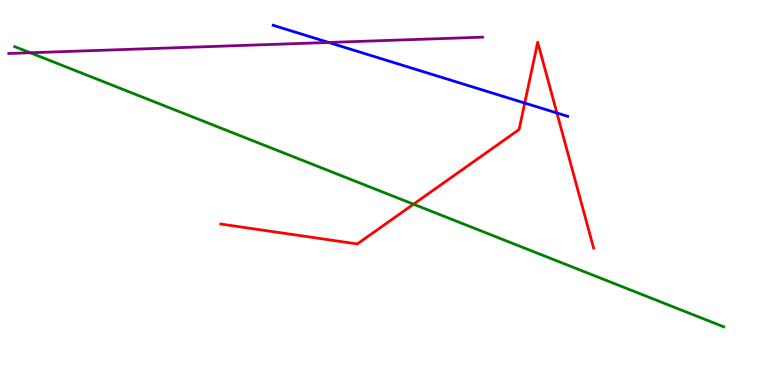[{'lines': ['blue', 'red'], 'intersections': [{'x': 6.77, 'y': 7.32}, {'x': 7.19, 'y': 7.07}]}, {'lines': ['green', 'red'], 'intersections': [{'x': 5.34, 'y': 4.7}]}, {'lines': ['purple', 'red'], 'intersections': []}, {'lines': ['blue', 'green'], 'intersections': []}, {'lines': ['blue', 'purple'], 'intersections': [{'x': 4.24, 'y': 8.9}]}, {'lines': ['green', 'purple'], 'intersections': [{'x': 0.39, 'y': 8.63}]}]